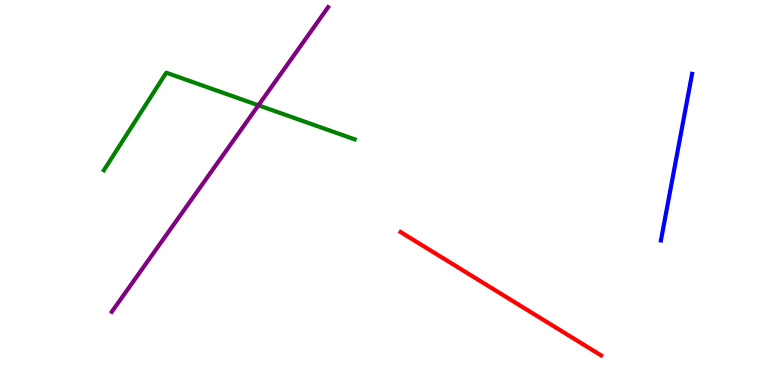[{'lines': ['blue', 'red'], 'intersections': []}, {'lines': ['green', 'red'], 'intersections': []}, {'lines': ['purple', 'red'], 'intersections': []}, {'lines': ['blue', 'green'], 'intersections': []}, {'lines': ['blue', 'purple'], 'intersections': []}, {'lines': ['green', 'purple'], 'intersections': [{'x': 3.33, 'y': 7.26}]}]